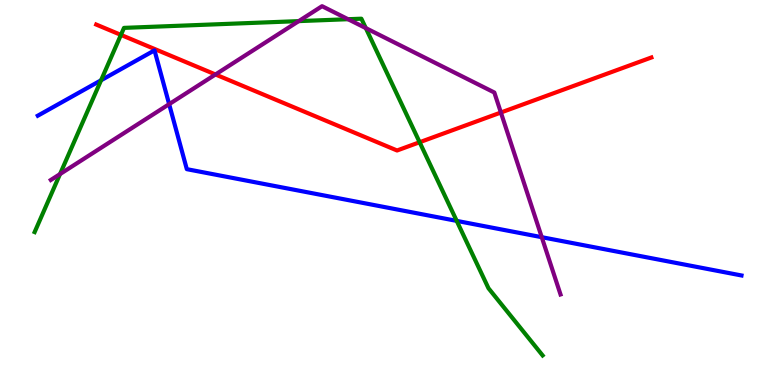[{'lines': ['blue', 'red'], 'intersections': []}, {'lines': ['green', 'red'], 'intersections': [{'x': 1.56, 'y': 9.09}, {'x': 5.41, 'y': 6.31}]}, {'lines': ['purple', 'red'], 'intersections': [{'x': 2.78, 'y': 8.07}, {'x': 6.46, 'y': 7.08}]}, {'lines': ['blue', 'green'], 'intersections': [{'x': 1.3, 'y': 7.91}, {'x': 5.89, 'y': 4.26}]}, {'lines': ['blue', 'purple'], 'intersections': [{'x': 2.18, 'y': 7.29}, {'x': 6.99, 'y': 3.84}]}, {'lines': ['green', 'purple'], 'intersections': [{'x': 0.775, 'y': 5.48}, {'x': 3.85, 'y': 9.45}, {'x': 4.49, 'y': 9.5}, {'x': 4.72, 'y': 9.27}]}]